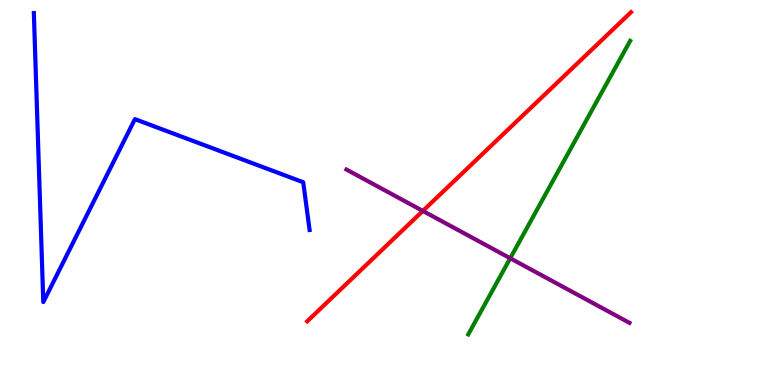[{'lines': ['blue', 'red'], 'intersections': []}, {'lines': ['green', 'red'], 'intersections': []}, {'lines': ['purple', 'red'], 'intersections': [{'x': 5.46, 'y': 4.52}]}, {'lines': ['blue', 'green'], 'intersections': []}, {'lines': ['blue', 'purple'], 'intersections': []}, {'lines': ['green', 'purple'], 'intersections': [{'x': 6.58, 'y': 3.29}]}]